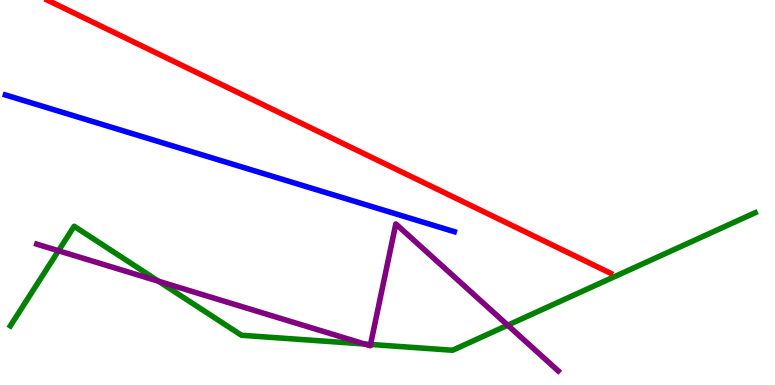[{'lines': ['blue', 'red'], 'intersections': []}, {'lines': ['green', 'red'], 'intersections': []}, {'lines': ['purple', 'red'], 'intersections': []}, {'lines': ['blue', 'green'], 'intersections': []}, {'lines': ['blue', 'purple'], 'intersections': []}, {'lines': ['green', 'purple'], 'intersections': [{'x': 0.755, 'y': 3.49}, {'x': 2.05, 'y': 2.7}, {'x': 4.7, 'y': 1.06}, {'x': 4.78, 'y': 1.05}, {'x': 6.55, 'y': 1.55}]}]